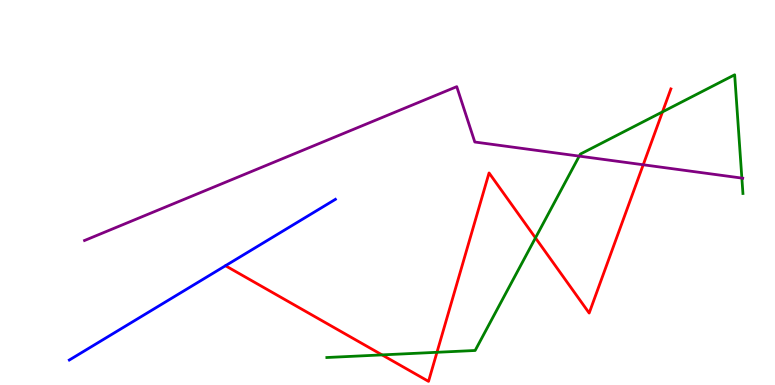[{'lines': ['blue', 'red'], 'intersections': []}, {'lines': ['green', 'red'], 'intersections': [{'x': 4.93, 'y': 0.782}, {'x': 5.64, 'y': 0.85}, {'x': 6.91, 'y': 3.82}, {'x': 8.55, 'y': 7.09}]}, {'lines': ['purple', 'red'], 'intersections': [{'x': 8.3, 'y': 5.72}]}, {'lines': ['blue', 'green'], 'intersections': []}, {'lines': ['blue', 'purple'], 'intersections': []}, {'lines': ['green', 'purple'], 'intersections': [{'x': 7.47, 'y': 5.94}, {'x': 9.57, 'y': 5.37}]}]